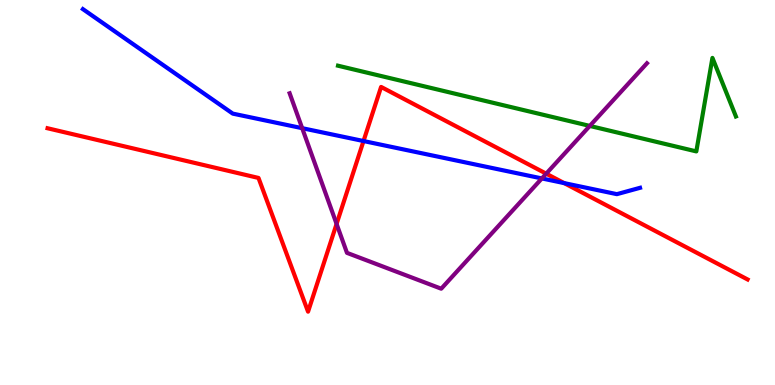[{'lines': ['blue', 'red'], 'intersections': [{'x': 4.69, 'y': 6.34}, {'x': 7.28, 'y': 5.24}]}, {'lines': ['green', 'red'], 'intersections': []}, {'lines': ['purple', 'red'], 'intersections': [{'x': 4.34, 'y': 4.18}, {'x': 7.05, 'y': 5.49}]}, {'lines': ['blue', 'green'], 'intersections': []}, {'lines': ['blue', 'purple'], 'intersections': [{'x': 3.9, 'y': 6.67}, {'x': 6.99, 'y': 5.37}]}, {'lines': ['green', 'purple'], 'intersections': [{'x': 7.61, 'y': 6.73}]}]